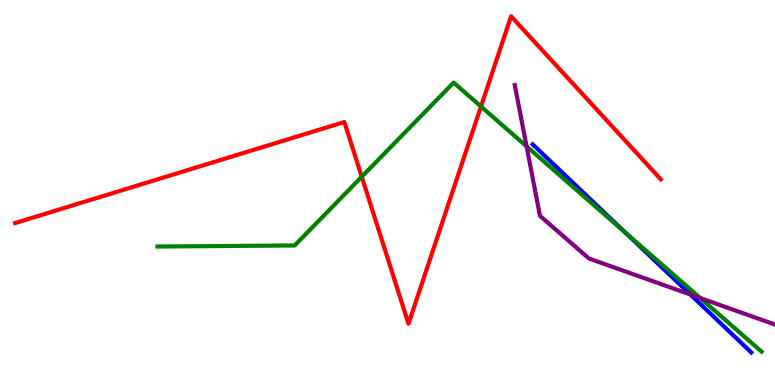[{'lines': ['blue', 'red'], 'intersections': []}, {'lines': ['green', 'red'], 'intersections': [{'x': 4.67, 'y': 5.41}, {'x': 6.21, 'y': 7.23}]}, {'lines': ['purple', 'red'], 'intersections': []}, {'lines': ['blue', 'green'], 'intersections': [{'x': 8.07, 'y': 3.95}]}, {'lines': ['blue', 'purple'], 'intersections': [{'x': 8.91, 'y': 2.35}]}, {'lines': ['green', 'purple'], 'intersections': [{'x': 6.79, 'y': 6.2}, {'x': 9.03, 'y': 2.26}]}]